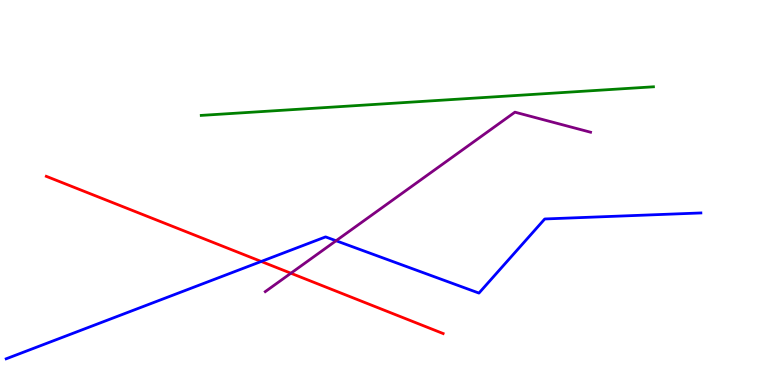[{'lines': ['blue', 'red'], 'intersections': [{'x': 3.37, 'y': 3.21}]}, {'lines': ['green', 'red'], 'intersections': []}, {'lines': ['purple', 'red'], 'intersections': [{'x': 3.75, 'y': 2.9}]}, {'lines': ['blue', 'green'], 'intersections': []}, {'lines': ['blue', 'purple'], 'intersections': [{'x': 4.34, 'y': 3.75}]}, {'lines': ['green', 'purple'], 'intersections': []}]